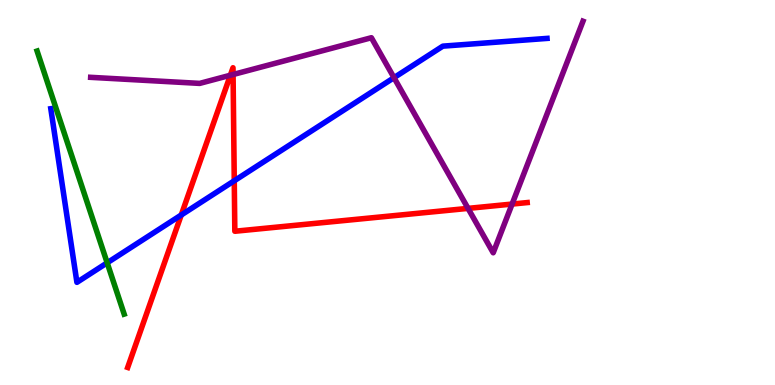[{'lines': ['blue', 'red'], 'intersections': [{'x': 2.34, 'y': 4.42}, {'x': 3.02, 'y': 5.3}]}, {'lines': ['green', 'red'], 'intersections': []}, {'lines': ['purple', 'red'], 'intersections': [{'x': 2.97, 'y': 8.05}, {'x': 3.01, 'y': 8.06}, {'x': 6.04, 'y': 4.59}, {'x': 6.61, 'y': 4.7}]}, {'lines': ['blue', 'green'], 'intersections': [{'x': 1.38, 'y': 3.17}]}, {'lines': ['blue', 'purple'], 'intersections': [{'x': 5.08, 'y': 7.98}]}, {'lines': ['green', 'purple'], 'intersections': []}]